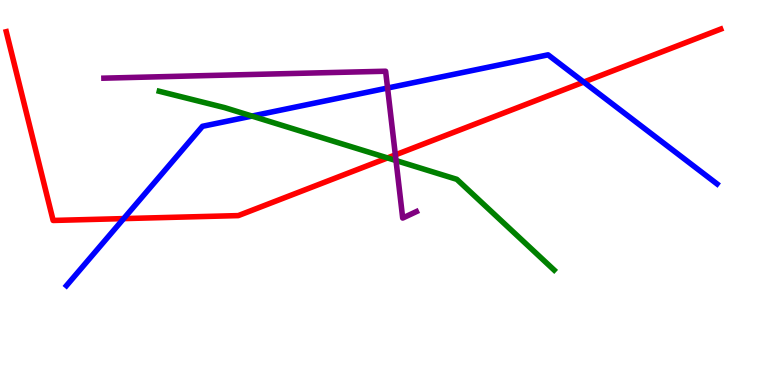[{'lines': ['blue', 'red'], 'intersections': [{'x': 1.6, 'y': 4.32}, {'x': 7.53, 'y': 7.87}]}, {'lines': ['green', 'red'], 'intersections': [{'x': 5.0, 'y': 5.9}]}, {'lines': ['purple', 'red'], 'intersections': [{'x': 5.1, 'y': 5.98}]}, {'lines': ['blue', 'green'], 'intersections': [{'x': 3.25, 'y': 6.99}]}, {'lines': ['blue', 'purple'], 'intersections': [{'x': 5.0, 'y': 7.71}]}, {'lines': ['green', 'purple'], 'intersections': [{'x': 5.11, 'y': 5.83}]}]